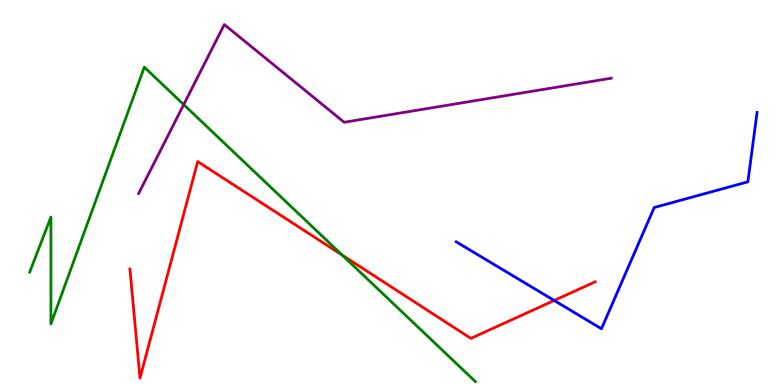[{'lines': ['blue', 'red'], 'intersections': [{'x': 7.15, 'y': 2.2}]}, {'lines': ['green', 'red'], 'intersections': [{'x': 4.42, 'y': 3.37}]}, {'lines': ['purple', 'red'], 'intersections': []}, {'lines': ['blue', 'green'], 'intersections': []}, {'lines': ['blue', 'purple'], 'intersections': []}, {'lines': ['green', 'purple'], 'intersections': [{'x': 2.37, 'y': 7.28}]}]